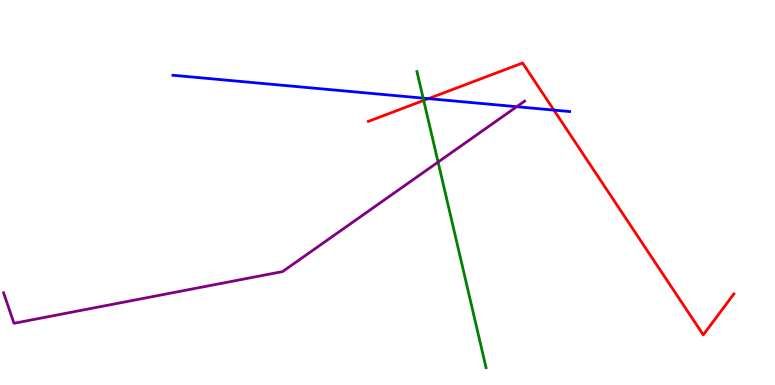[{'lines': ['blue', 'red'], 'intersections': [{'x': 5.53, 'y': 7.44}, {'x': 7.15, 'y': 7.14}]}, {'lines': ['green', 'red'], 'intersections': [{'x': 5.47, 'y': 7.39}]}, {'lines': ['purple', 'red'], 'intersections': []}, {'lines': ['blue', 'green'], 'intersections': [{'x': 5.46, 'y': 7.45}]}, {'lines': ['blue', 'purple'], 'intersections': [{'x': 6.67, 'y': 7.23}]}, {'lines': ['green', 'purple'], 'intersections': [{'x': 5.65, 'y': 5.79}]}]